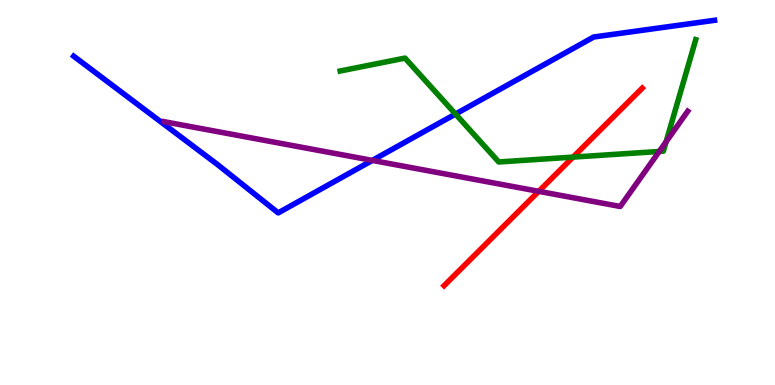[{'lines': ['blue', 'red'], 'intersections': []}, {'lines': ['green', 'red'], 'intersections': [{'x': 7.39, 'y': 5.92}]}, {'lines': ['purple', 'red'], 'intersections': [{'x': 6.95, 'y': 5.03}]}, {'lines': ['blue', 'green'], 'intersections': [{'x': 5.88, 'y': 7.04}]}, {'lines': ['blue', 'purple'], 'intersections': [{'x': 4.8, 'y': 5.83}]}, {'lines': ['green', 'purple'], 'intersections': [{'x': 8.51, 'y': 6.07}, {'x': 8.59, 'y': 6.32}]}]